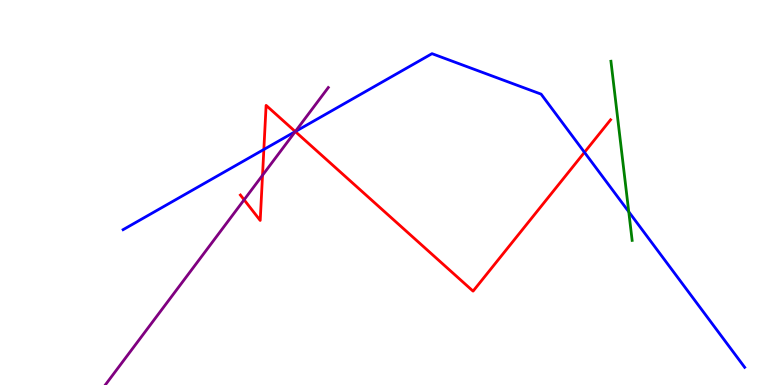[{'lines': ['blue', 'red'], 'intersections': [{'x': 3.4, 'y': 6.12}, {'x': 3.81, 'y': 6.58}, {'x': 7.54, 'y': 6.04}]}, {'lines': ['green', 'red'], 'intersections': []}, {'lines': ['purple', 'red'], 'intersections': [{'x': 3.15, 'y': 4.81}, {'x': 3.39, 'y': 5.45}, {'x': 3.81, 'y': 6.58}]}, {'lines': ['blue', 'green'], 'intersections': [{'x': 8.11, 'y': 4.5}]}, {'lines': ['blue', 'purple'], 'intersections': [{'x': 3.81, 'y': 6.58}]}, {'lines': ['green', 'purple'], 'intersections': []}]